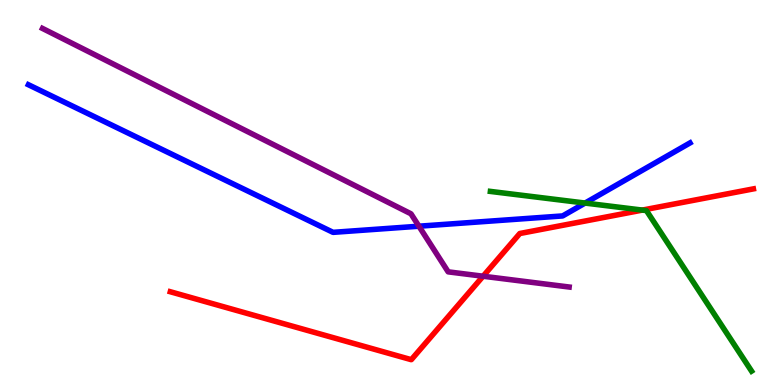[{'lines': ['blue', 'red'], 'intersections': []}, {'lines': ['green', 'red'], 'intersections': [{'x': 8.29, 'y': 4.54}]}, {'lines': ['purple', 'red'], 'intersections': [{'x': 6.23, 'y': 2.83}]}, {'lines': ['blue', 'green'], 'intersections': [{'x': 7.55, 'y': 4.73}]}, {'lines': ['blue', 'purple'], 'intersections': [{'x': 5.41, 'y': 4.12}]}, {'lines': ['green', 'purple'], 'intersections': []}]